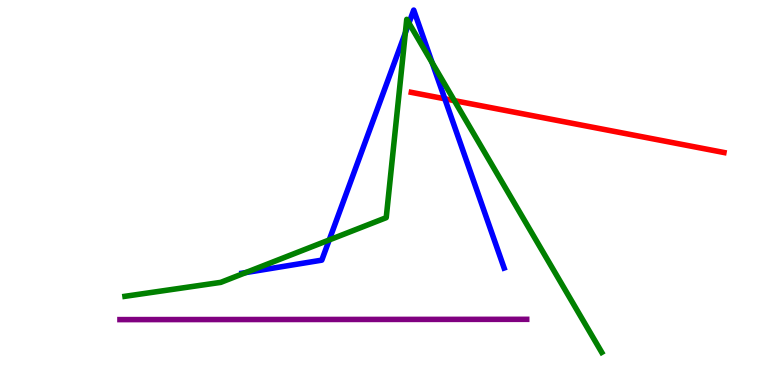[{'lines': ['blue', 'red'], 'intersections': [{'x': 5.74, 'y': 7.43}]}, {'lines': ['green', 'red'], 'intersections': [{'x': 5.86, 'y': 7.39}]}, {'lines': ['purple', 'red'], 'intersections': []}, {'lines': ['blue', 'green'], 'intersections': [{'x': 3.17, 'y': 2.92}, {'x': 4.25, 'y': 3.77}, {'x': 5.23, 'y': 9.15}, {'x': 5.28, 'y': 9.4}, {'x': 5.58, 'y': 8.37}]}, {'lines': ['blue', 'purple'], 'intersections': []}, {'lines': ['green', 'purple'], 'intersections': []}]